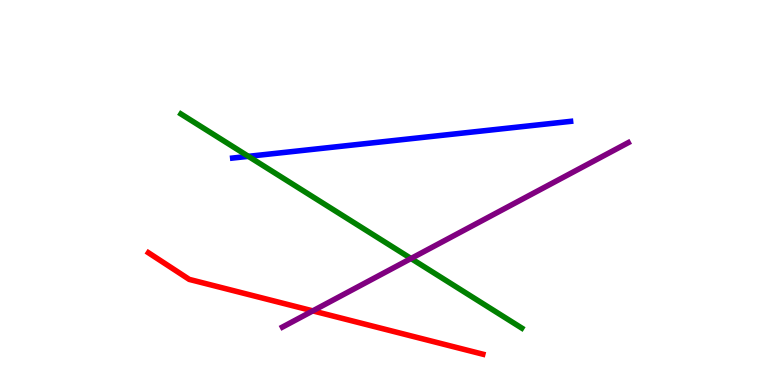[{'lines': ['blue', 'red'], 'intersections': []}, {'lines': ['green', 'red'], 'intersections': []}, {'lines': ['purple', 'red'], 'intersections': [{'x': 4.04, 'y': 1.93}]}, {'lines': ['blue', 'green'], 'intersections': [{'x': 3.2, 'y': 5.94}]}, {'lines': ['blue', 'purple'], 'intersections': []}, {'lines': ['green', 'purple'], 'intersections': [{'x': 5.3, 'y': 3.29}]}]